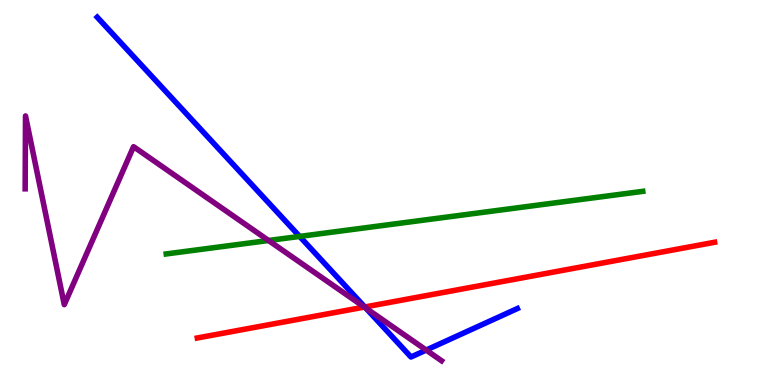[{'lines': ['blue', 'red'], 'intersections': [{'x': 4.71, 'y': 2.03}]}, {'lines': ['green', 'red'], 'intersections': []}, {'lines': ['purple', 'red'], 'intersections': [{'x': 4.7, 'y': 2.02}]}, {'lines': ['blue', 'green'], 'intersections': [{'x': 3.87, 'y': 3.86}]}, {'lines': ['blue', 'purple'], 'intersections': [{'x': 4.72, 'y': 2.0}, {'x': 5.5, 'y': 0.907}]}, {'lines': ['green', 'purple'], 'intersections': [{'x': 3.47, 'y': 3.75}]}]